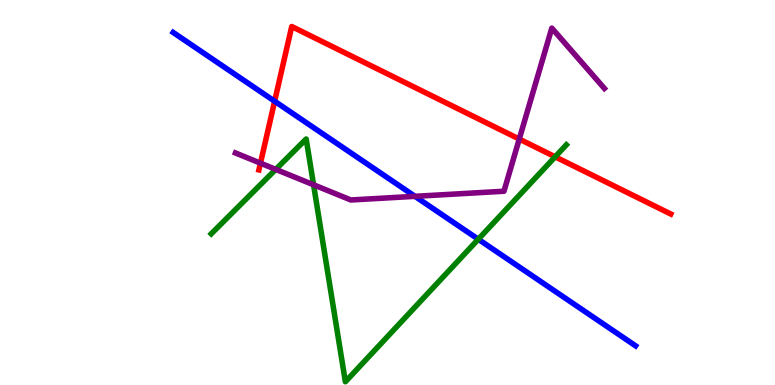[{'lines': ['blue', 'red'], 'intersections': [{'x': 3.54, 'y': 7.37}]}, {'lines': ['green', 'red'], 'intersections': [{'x': 7.16, 'y': 5.93}]}, {'lines': ['purple', 'red'], 'intersections': [{'x': 3.36, 'y': 5.76}, {'x': 6.7, 'y': 6.39}]}, {'lines': ['blue', 'green'], 'intersections': [{'x': 6.17, 'y': 3.79}]}, {'lines': ['blue', 'purple'], 'intersections': [{'x': 5.35, 'y': 4.9}]}, {'lines': ['green', 'purple'], 'intersections': [{'x': 3.56, 'y': 5.6}, {'x': 4.05, 'y': 5.2}]}]